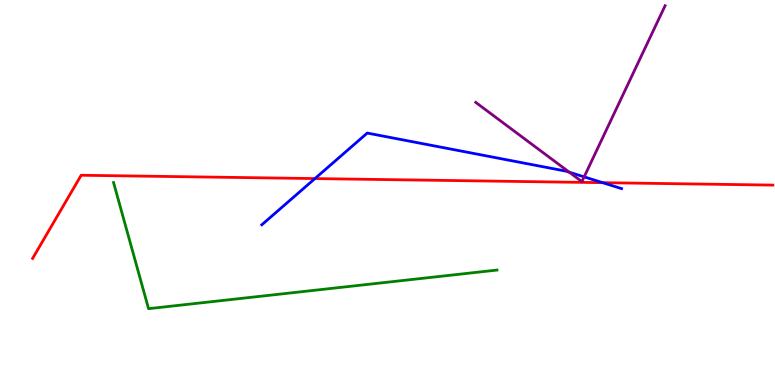[{'lines': ['blue', 'red'], 'intersections': [{'x': 4.06, 'y': 5.36}, {'x': 7.78, 'y': 5.26}]}, {'lines': ['green', 'red'], 'intersections': []}, {'lines': ['purple', 'red'], 'intersections': []}, {'lines': ['blue', 'green'], 'intersections': []}, {'lines': ['blue', 'purple'], 'intersections': [{'x': 7.35, 'y': 5.53}, {'x': 7.54, 'y': 5.41}]}, {'lines': ['green', 'purple'], 'intersections': []}]